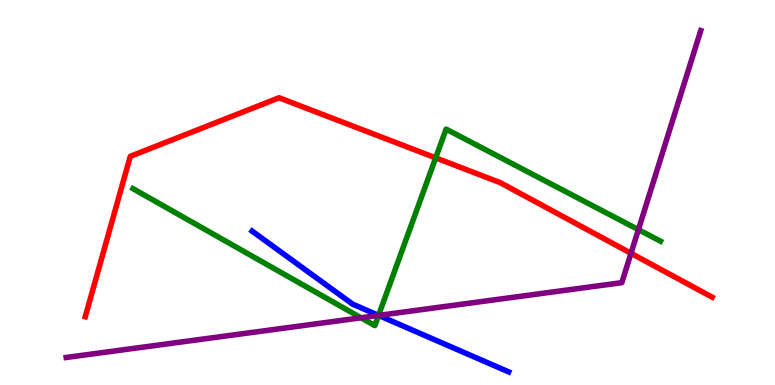[{'lines': ['blue', 'red'], 'intersections': []}, {'lines': ['green', 'red'], 'intersections': [{'x': 5.62, 'y': 5.9}]}, {'lines': ['purple', 'red'], 'intersections': [{'x': 8.14, 'y': 3.42}]}, {'lines': ['blue', 'green'], 'intersections': [{'x': 4.88, 'y': 1.81}]}, {'lines': ['blue', 'purple'], 'intersections': [{'x': 4.89, 'y': 1.81}]}, {'lines': ['green', 'purple'], 'intersections': [{'x': 4.66, 'y': 1.75}, {'x': 4.88, 'y': 1.81}, {'x': 8.24, 'y': 4.04}]}]